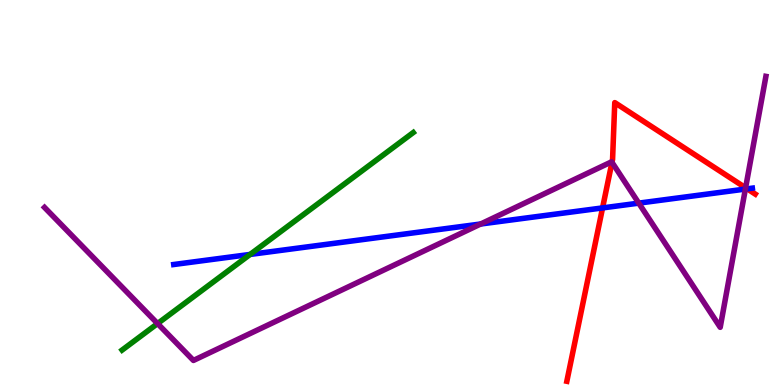[{'lines': ['blue', 'red'], 'intersections': [{'x': 7.78, 'y': 4.6}, {'x': 9.64, 'y': 5.1}]}, {'lines': ['green', 'red'], 'intersections': []}, {'lines': ['purple', 'red'], 'intersections': [{'x': 7.9, 'y': 5.78}, {'x': 9.62, 'y': 5.12}]}, {'lines': ['blue', 'green'], 'intersections': [{'x': 3.23, 'y': 3.39}]}, {'lines': ['blue', 'purple'], 'intersections': [{'x': 6.2, 'y': 4.18}, {'x': 8.24, 'y': 4.72}, {'x': 9.62, 'y': 5.09}]}, {'lines': ['green', 'purple'], 'intersections': [{'x': 2.03, 'y': 1.6}]}]